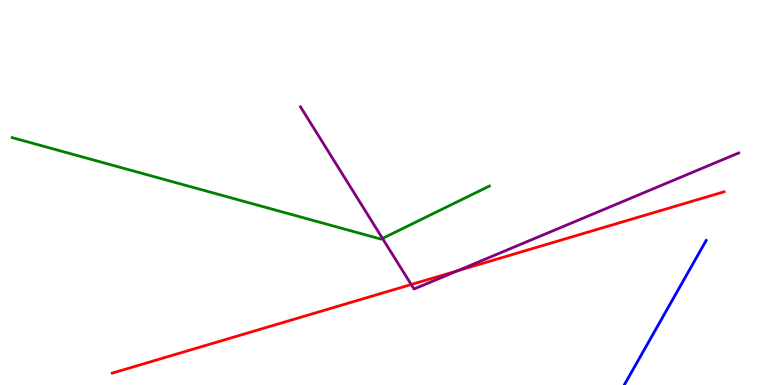[{'lines': ['blue', 'red'], 'intersections': []}, {'lines': ['green', 'red'], 'intersections': []}, {'lines': ['purple', 'red'], 'intersections': [{'x': 5.31, 'y': 2.61}, {'x': 5.9, 'y': 2.97}]}, {'lines': ['blue', 'green'], 'intersections': []}, {'lines': ['blue', 'purple'], 'intersections': []}, {'lines': ['green', 'purple'], 'intersections': [{'x': 4.94, 'y': 3.81}]}]